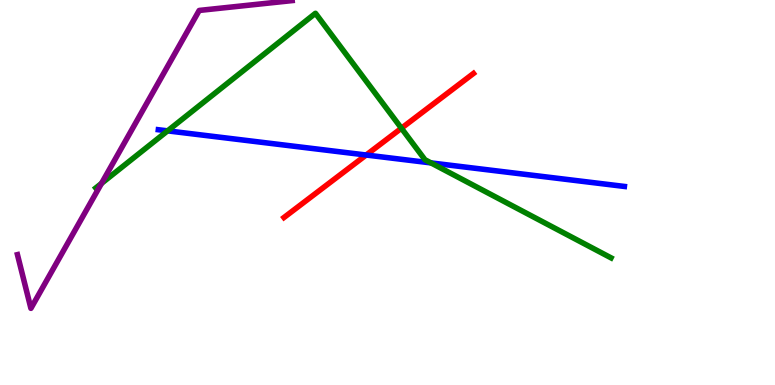[{'lines': ['blue', 'red'], 'intersections': [{'x': 4.72, 'y': 5.97}]}, {'lines': ['green', 'red'], 'intersections': [{'x': 5.18, 'y': 6.67}]}, {'lines': ['purple', 'red'], 'intersections': []}, {'lines': ['blue', 'green'], 'intersections': [{'x': 2.16, 'y': 6.6}, {'x': 5.56, 'y': 5.77}]}, {'lines': ['blue', 'purple'], 'intersections': []}, {'lines': ['green', 'purple'], 'intersections': [{'x': 1.31, 'y': 5.24}]}]